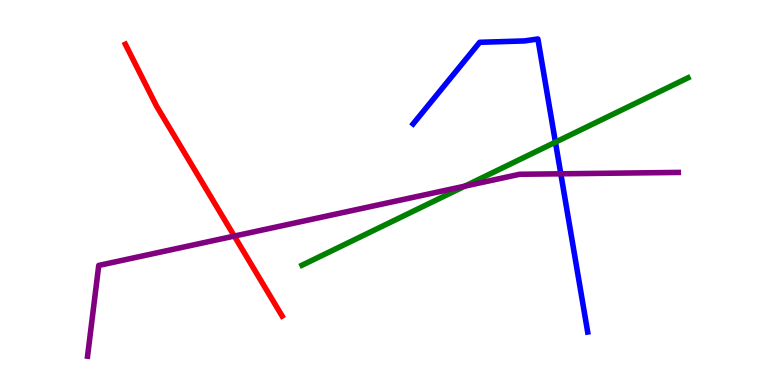[{'lines': ['blue', 'red'], 'intersections': []}, {'lines': ['green', 'red'], 'intersections': []}, {'lines': ['purple', 'red'], 'intersections': [{'x': 3.02, 'y': 3.87}]}, {'lines': ['blue', 'green'], 'intersections': [{'x': 7.17, 'y': 6.31}]}, {'lines': ['blue', 'purple'], 'intersections': [{'x': 7.24, 'y': 5.49}]}, {'lines': ['green', 'purple'], 'intersections': [{'x': 6.0, 'y': 5.17}]}]